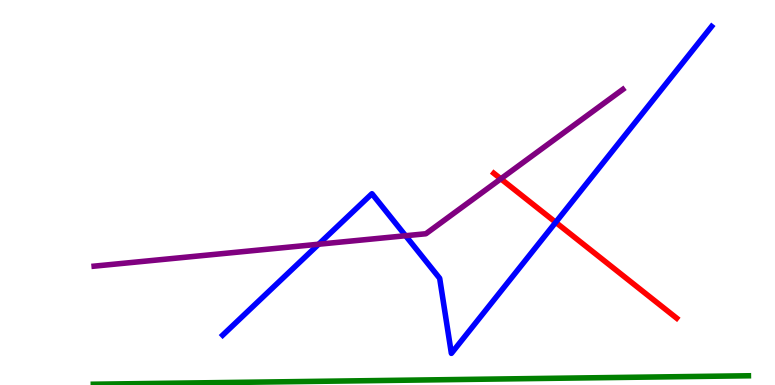[{'lines': ['blue', 'red'], 'intersections': [{'x': 7.17, 'y': 4.23}]}, {'lines': ['green', 'red'], 'intersections': []}, {'lines': ['purple', 'red'], 'intersections': [{'x': 6.46, 'y': 5.36}]}, {'lines': ['blue', 'green'], 'intersections': []}, {'lines': ['blue', 'purple'], 'intersections': [{'x': 4.11, 'y': 3.66}, {'x': 5.23, 'y': 3.88}]}, {'lines': ['green', 'purple'], 'intersections': []}]